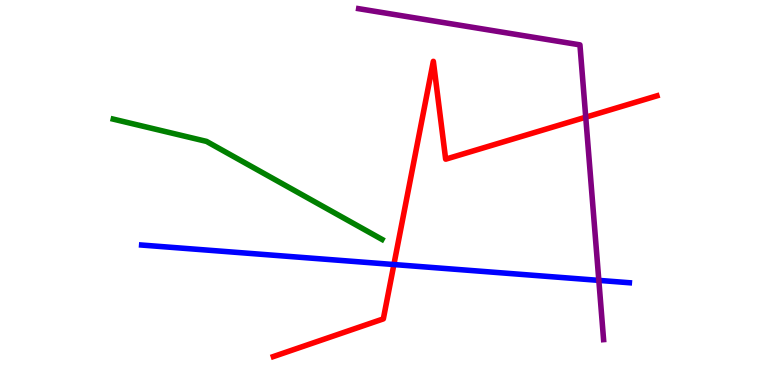[{'lines': ['blue', 'red'], 'intersections': [{'x': 5.08, 'y': 3.13}]}, {'lines': ['green', 'red'], 'intersections': []}, {'lines': ['purple', 'red'], 'intersections': [{'x': 7.56, 'y': 6.96}]}, {'lines': ['blue', 'green'], 'intersections': []}, {'lines': ['blue', 'purple'], 'intersections': [{'x': 7.73, 'y': 2.72}]}, {'lines': ['green', 'purple'], 'intersections': []}]